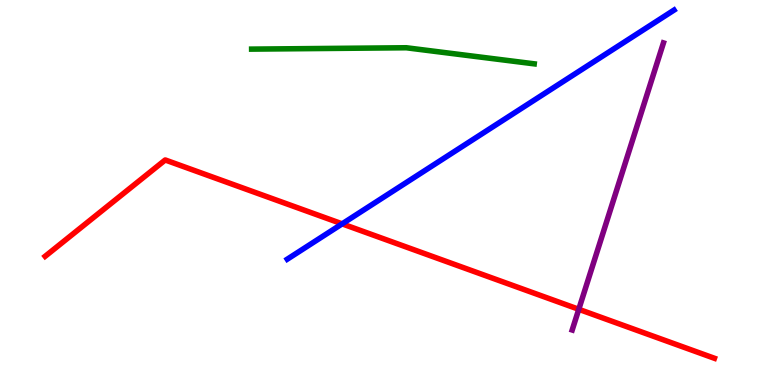[{'lines': ['blue', 'red'], 'intersections': [{'x': 4.41, 'y': 4.19}]}, {'lines': ['green', 'red'], 'intersections': []}, {'lines': ['purple', 'red'], 'intersections': [{'x': 7.47, 'y': 1.97}]}, {'lines': ['blue', 'green'], 'intersections': []}, {'lines': ['blue', 'purple'], 'intersections': []}, {'lines': ['green', 'purple'], 'intersections': []}]